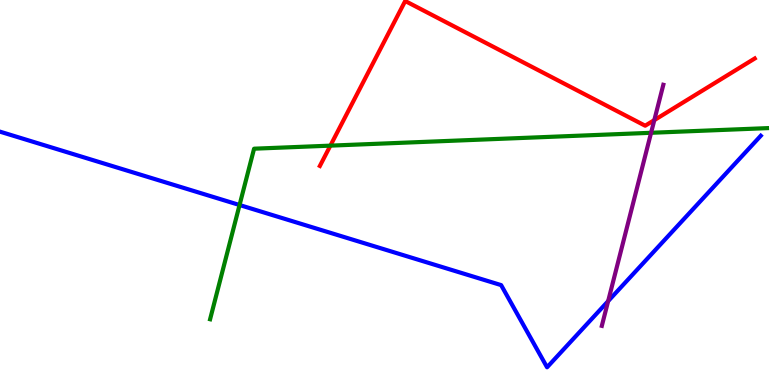[{'lines': ['blue', 'red'], 'intersections': []}, {'lines': ['green', 'red'], 'intersections': [{'x': 4.26, 'y': 6.22}]}, {'lines': ['purple', 'red'], 'intersections': [{'x': 8.44, 'y': 6.88}]}, {'lines': ['blue', 'green'], 'intersections': [{'x': 3.09, 'y': 4.67}]}, {'lines': ['blue', 'purple'], 'intersections': [{'x': 7.85, 'y': 2.18}]}, {'lines': ['green', 'purple'], 'intersections': [{'x': 8.4, 'y': 6.55}]}]